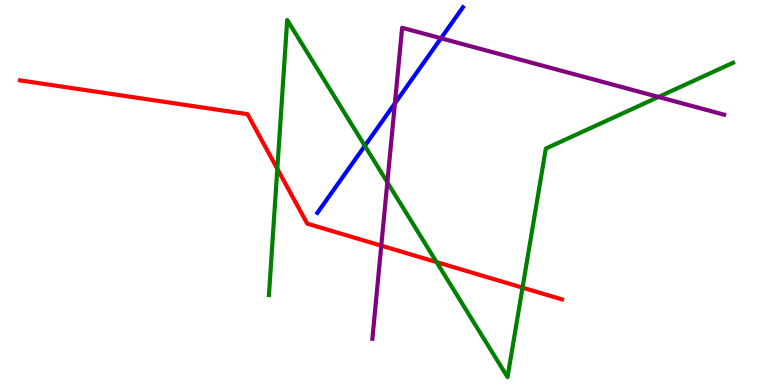[{'lines': ['blue', 'red'], 'intersections': []}, {'lines': ['green', 'red'], 'intersections': [{'x': 3.58, 'y': 5.62}, {'x': 5.63, 'y': 3.19}, {'x': 6.74, 'y': 2.53}]}, {'lines': ['purple', 'red'], 'intersections': [{'x': 4.92, 'y': 3.62}]}, {'lines': ['blue', 'green'], 'intersections': [{'x': 4.71, 'y': 6.21}]}, {'lines': ['blue', 'purple'], 'intersections': [{'x': 5.1, 'y': 7.32}, {'x': 5.69, 'y': 9.01}]}, {'lines': ['green', 'purple'], 'intersections': [{'x': 5.0, 'y': 5.27}, {'x': 8.5, 'y': 7.48}]}]